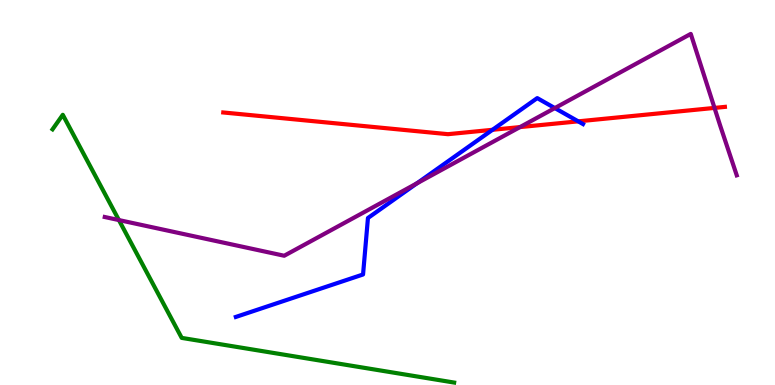[{'lines': ['blue', 'red'], 'intersections': [{'x': 6.35, 'y': 6.63}, {'x': 7.46, 'y': 6.85}]}, {'lines': ['green', 'red'], 'intersections': []}, {'lines': ['purple', 'red'], 'intersections': [{'x': 6.71, 'y': 6.7}, {'x': 9.22, 'y': 7.2}]}, {'lines': ['blue', 'green'], 'intersections': []}, {'lines': ['blue', 'purple'], 'intersections': [{'x': 5.38, 'y': 5.24}, {'x': 7.16, 'y': 7.19}]}, {'lines': ['green', 'purple'], 'intersections': [{'x': 1.53, 'y': 4.28}]}]